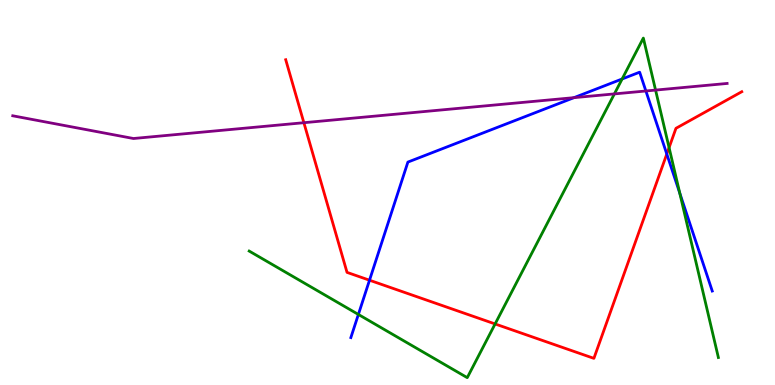[{'lines': ['blue', 'red'], 'intersections': [{'x': 4.77, 'y': 2.72}, {'x': 8.6, 'y': 6.0}]}, {'lines': ['green', 'red'], 'intersections': [{'x': 6.39, 'y': 1.59}, {'x': 8.63, 'y': 6.17}]}, {'lines': ['purple', 'red'], 'intersections': [{'x': 3.92, 'y': 6.81}]}, {'lines': ['blue', 'green'], 'intersections': [{'x': 4.62, 'y': 1.83}, {'x': 8.03, 'y': 7.95}, {'x': 8.77, 'y': 4.98}]}, {'lines': ['blue', 'purple'], 'intersections': [{'x': 7.41, 'y': 7.46}, {'x': 8.33, 'y': 7.64}]}, {'lines': ['green', 'purple'], 'intersections': [{'x': 7.93, 'y': 7.56}, {'x': 8.46, 'y': 7.66}]}]